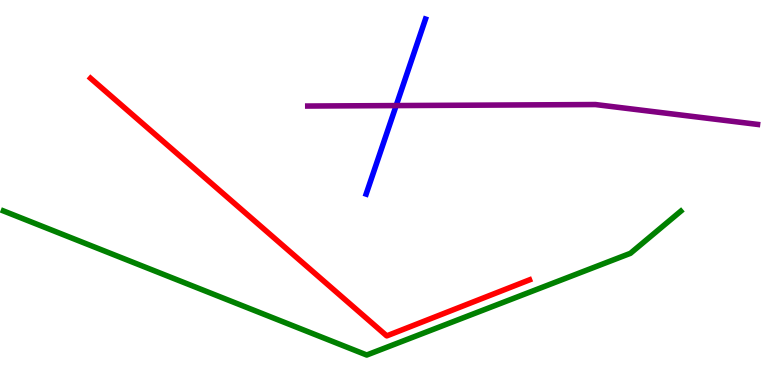[{'lines': ['blue', 'red'], 'intersections': []}, {'lines': ['green', 'red'], 'intersections': []}, {'lines': ['purple', 'red'], 'intersections': []}, {'lines': ['blue', 'green'], 'intersections': []}, {'lines': ['blue', 'purple'], 'intersections': [{'x': 5.11, 'y': 7.26}]}, {'lines': ['green', 'purple'], 'intersections': []}]